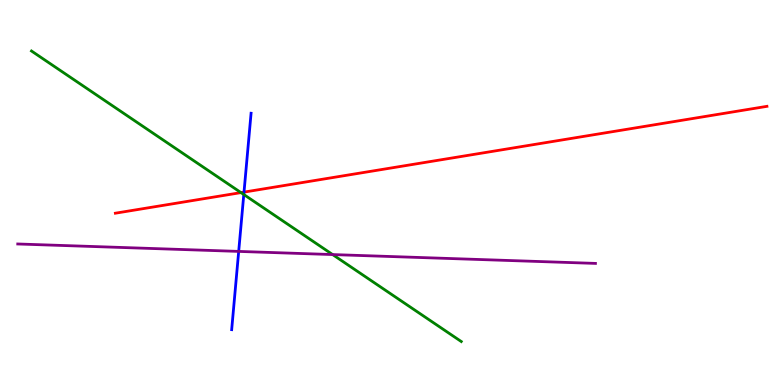[{'lines': ['blue', 'red'], 'intersections': [{'x': 3.15, 'y': 5.01}]}, {'lines': ['green', 'red'], 'intersections': [{'x': 3.11, 'y': 5.0}]}, {'lines': ['purple', 'red'], 'intersections': []}, {'lines': ['blue', 'green'], 'intersections': [{'x': 3.15, 'y': 4.95}]}, {'lines': ['blue', 'purple'], 'intersections': [{'x': 3.08, 'y': 3.47}]}, {'lines': ['green', 'purple'], 'intersections': [{'x': 4.29, 'y': 3.39}]}]